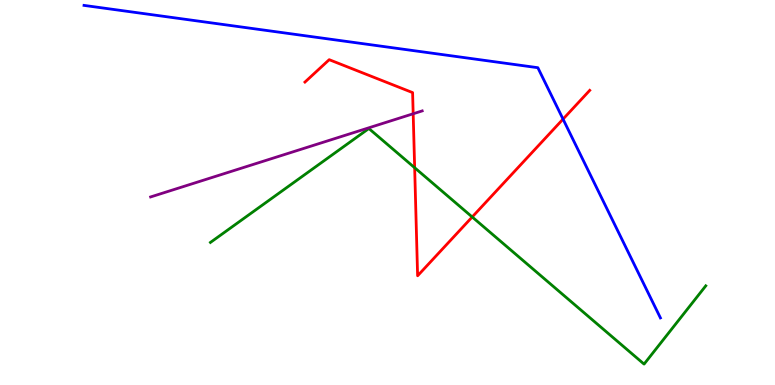[{'lines': ['blue', 'red'], 'intersections': [{'x': 7.27, 'y': 6.91}]}, {'lines': ['green', 'red'], 'intersections': [{'x': 5.35, 'y': 5.64}, {'x': 6.09, 'y': 4.36}]}, {'lines': ['purple', 'red'], 'intersections': [{'x': 5.33, 'y': 7.05}]}, {'lines': ['blue', 'green'], 'intersections': []}, {'lines': ['blue', 'purple'], 'intersections': []}, {'lines': ['green', 'purple'], 'intersections': []}]